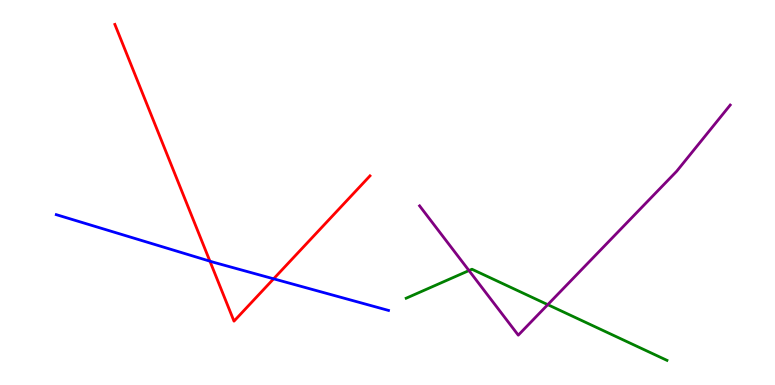[{'lines': ['blue', 'red'], 'intersections': [{'x': 2.71, 'y': 3.22}, {'x': 3.53, 'y': 2.76}]}, {'lines': ['green', 'red'], 'intersections': []}, {'lines': ['purple', 'red'], 'intersections': []}, {'lines': ['blue', 'green'], 'intersections': []}, {'lines': ['blue', 'purple'], 'intersections': []}, {'lines': ['green', 'purple'], 'intersections': [{'x': 6.05, 'y': 2.97}, {'x': 7.07, 'y': 2.09}]}]